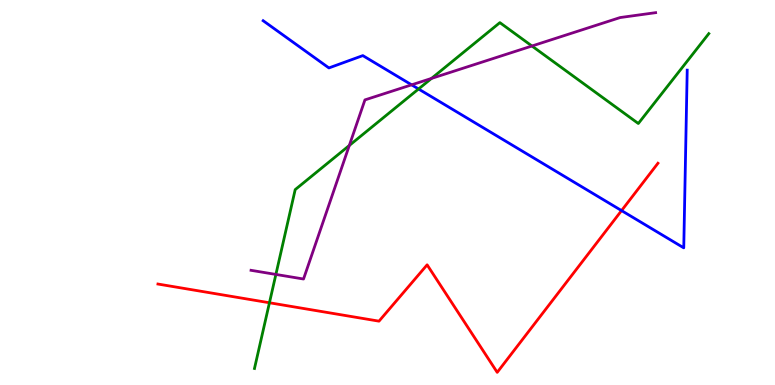[{'lines': ['blue', 'red'], 'intersections': [{'x': 8.02, 'y': 4.53}]}, {'lines': ['green', 'red'], 'intersections': [{'x': 3.48, 'y': 2.14}]}, {'lines': ['purple', 'red'], 'intersections': []}, {'lines': ['blue', 'green'], 'intersections': [{'x': 5.4, 'y': 7.69}]}, {'lines': ['blue', 'purple'], 'intersections': [{'x': 5.31, 'y': 7.8}]}, {'lines': ['green', 'purple'], 'intersections': [{'x': 3.56, 'y': 2.87}, {'x': 4.51, 'y': 6.22}, {'x': 5.57, 'y': 7.96}, {'x': 6.86, 'y': 8.81}]}]